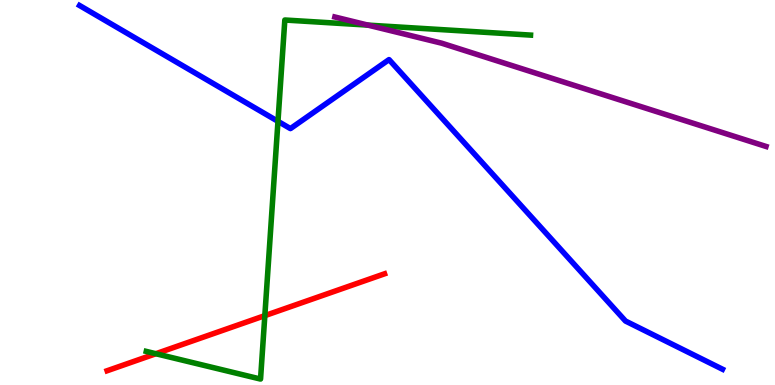[{'lines': ['blue', 'red'], 'intersections': []}, {'lines': ['green', 'red'], 'intersections': [{'x': 2.01, 'y': 0.812}, {'x': 3.42, 'y': 1.8}]}, {'lines': ['purple', 'red'], 'intersections': []}, {'lines': ['blue', 'green'], 'intersections': [{'x': 3.59, 'y': 6.85}]}, {'lines': ['blue', 'purple'], 'intersections': []}, {'lines': ['green', 'purple'], 'intersections': [{'x': 4.75, 'y': 9.35}]}]